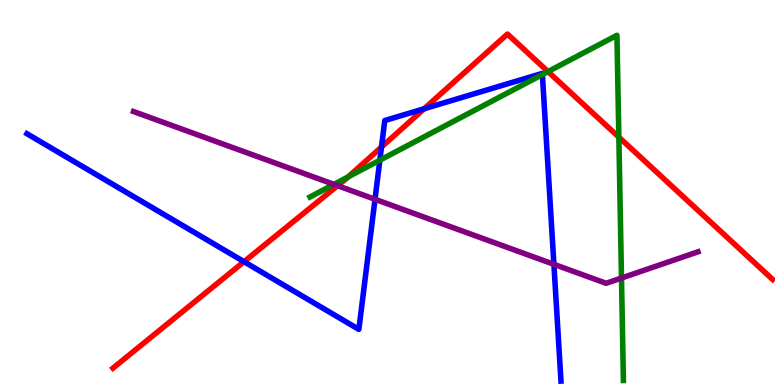[{'lines': ['blue', 'red'], 'intersections': [{'x': 3.15, 'y': 3.2}, {'x': 4.92, 'y': 6.18}, {'x': 5.47, 'y': 7.18}]}, {'lines': ['green', 'red'], 'intersections': [{'x': 4.49, 'y': 5.41}, {'x': 7.07, 'y': 8.14}, {'x': 7.99, 'y': 6.44}]}, {'lines': ['purple', 'red'], 'intersections': [{'x': 4.36, 'y': 5.18}]}, {'lines': ['blue', 'green'], 'intersections': [{'x': 4.9, 'y': 5.84}, {'x': 7.0, 'y': 8.06}]}, {'lines': ['blue', 'purple'], 'intersections': [{'x': 4.84, 'y': 4.82}, {'x': 7.15, 'y': 3.13}]}, {'lines': ['green', 'purple'], 'intersections': [{'x': 4.31, 'y': 5.21}, {'x': 8.02, 'y': 2.78}]}]